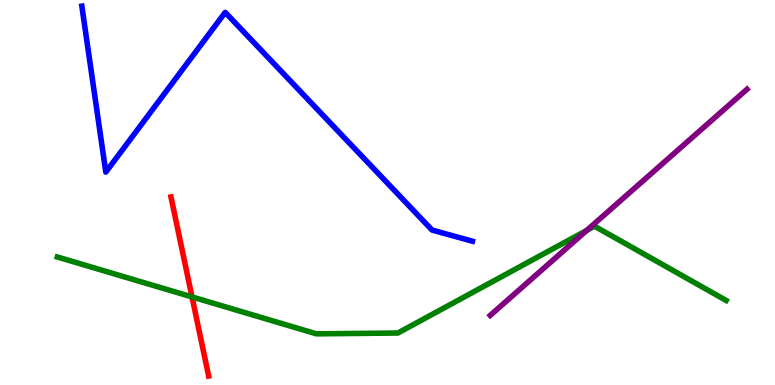[{'lines': ['blue', 'red'], 'intersections': []}, {'lines': ['green', 'red'], 'intersections': [{'x': 2.48, 'y': 2.29}]}, {'lines': ['purple', 'red'], 'intersections': []}, {'lines': ['blue', 'green'], 'intersections': []}, {'lines': ['blue', 'purple'], 'intersections': []}, {'lines': ['green', 'purple'], 'intersections': [{'x': 7.57, 'y': 4.02}]}]